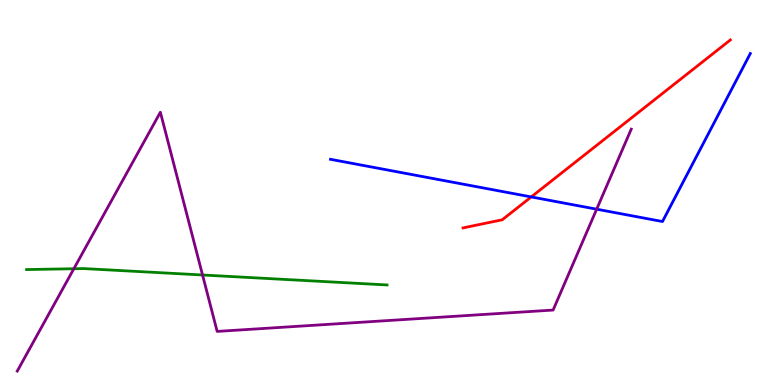[{'lines': ['blue', 'red'], 'intersections': [{'x': 6.85, 'y': 4.88}]}, {'lines': ['green', 'red'], 'intersections': []}, {'lines': ['purple', 'red'], 'intersections': []}, {'lines': ['blue', 'green'], 'intersections': []}, {'lines': ['blue', 'purple'], 'intersections': [{'x': 7.7, 'y': 4.57}]}, {'lines': ['green', 'purple'], 'intersections': [{'x': 0.953, 'y': 3.02}, {'x': 2.61, 'y': 2.86}]}]